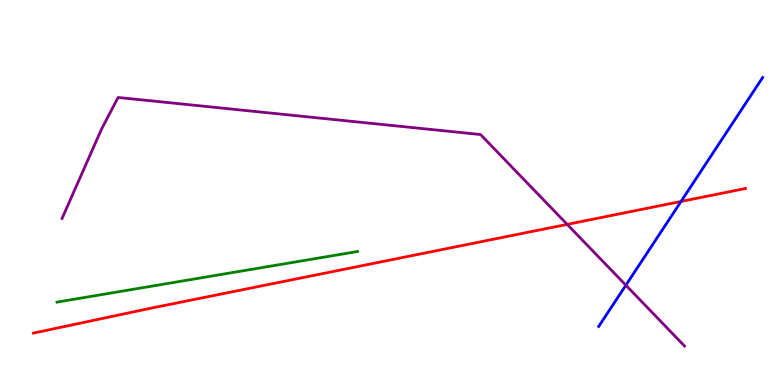[{'lines': ['blue', 'red'], 'intersections': [{'x': 8.79, 'y': 4.77}]}, {'lines': ['green', 'red'], 'intersections': []}, {'lines': ['purple', 'red'], 'intersections': [{'x': 7.32, 'y': 4.17}]}, {'lines': ['blue', 'green'], 'intersections': []}, {'lines': ['blue', 'purple'], 'intersections': [{'x': 8.08, 'y': 2.59}]}, {'lines': ['green', 'purple'], 'intersections': []}]